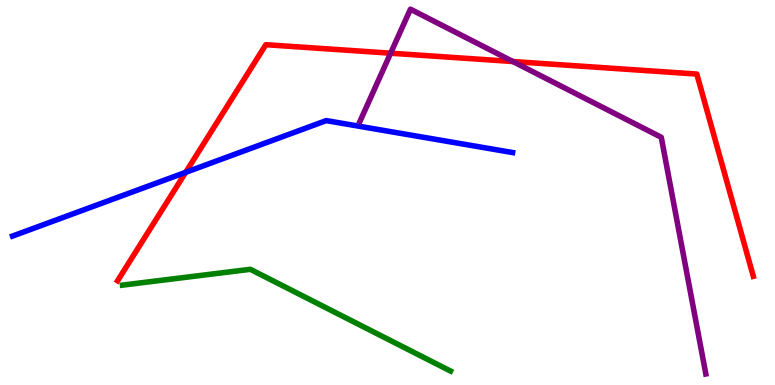[{'lines': ['blue', 'red'], 'intersections': [{'x': 2.4, 'y': 5.52}]}, {'lines': ['green', 'red'], 'intersections': []}, {'lines': ['purple', 'red'], 'intersections': [{'x': 5.04, 'y': 8.62}, {'x': 6.62, 'y': 8.4}]}, {'lines': ['blue', 'green'], 'intersections': []}, {'lines': ['blue', 'purple'], 'intersections': []}, {'lines': ['green', 'purple'], 'intersections': []}]